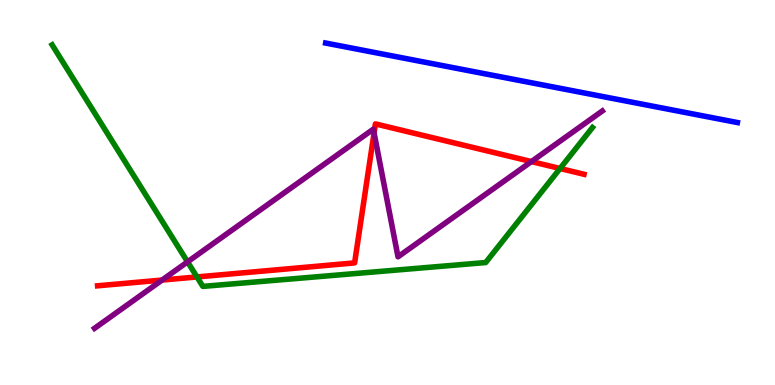[{'lines': ['blue', 'red'], 'intersections': []}, {'lines': ['green', 'red'], 'intersections': [{'x': 2.54, 'y': 2.81}, {'x': 7.23, 'y': 5.62}]}, {'lines': ['purple', 'red'], 'intersections': [{'x': 2.09, 'y': 2.73}, {'x': 4.83, 'y': 6.55}, {'x': 6.86, 'y': 5.8}]}, {'lines': ['blue', 'green'], 'intersections': []}, {'lines': ['blue', 'purple'], 'intersections': []}, {'lines': ['green', 'purple'], 'intersections': [{'x': 2.42, 'y': 3.2}]}]